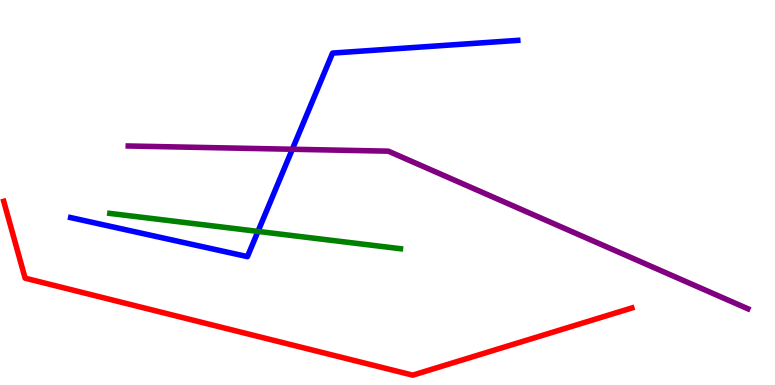[{'lines': ['blue', 'red'], 'intersections': []}, {'lines': ['green', 'red'], 'intersections': []}, {'lines': ['purple', 'red'], 'intersections': []}, {'lines': ['blue', 'green'], 'intersections': [{'x': 3.33, 'y': 3.99}]}, {'lines': ['blue', 'purple'], 'intersections': [{'x': 3.77, 'y': 6.12}]}, {'lines': ['green', 'purple'], 'intersections': []}]